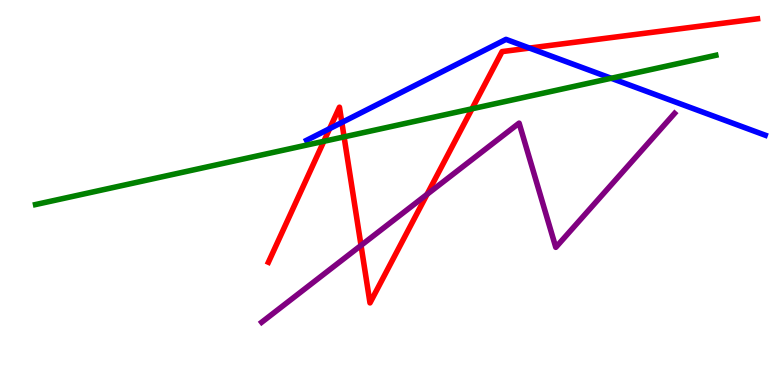[{'lines': ['blue', 'red'], 'intersections': [{'x': 4.25, 'y': 6.66}, {'x': 4.41, 'y': 6.82}, {'x': 6.83, 'y': 8.75}]}, {'lines': ['green', 'red'], 'intersections': [{'x': 4.18, 'y': 6.33}, {'x': 4.44, 'y': 6.45}, {'x': 6.09, 'y': 7.17}]}, {'lines': ['purple', 'red'], 'intersections': [{'x': 4.66, 'y': 3.63}, {'x': 5.51, 'y': 4.95}]}, {'lines': ['blue', 'green'], 'intersections': [{'x': 7.89, 'y': 7.97}]}, {'lines': ['blue', 'purple'], 'intersections': []}, {'lines': ['green', 'purple'], 'intersections': []}]